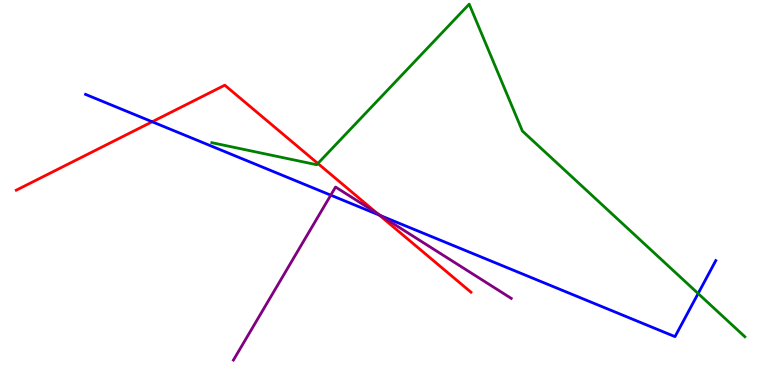[{'lines': ['blue', 'red'], 'intersections': [{'x': 1.96, 'y': 6.84}, {'x': 4.89, 'y': 4.41}]}, {'lines': ['green', 'red'], 'intersections': [{'x': 4.1, 'y': 5.75}]}, {'lines': ['purple', 'red'], 'intersections': [{'x': 4.87, 'y': 4.45}]}, {'lines': ['blue', 'green'], 'intersections': [{'x': 9.01, 'y': 2.38}]}, {'lines': ['blue', 'purple'], 'intersections': [{'x': 4.27, 'y': 4.93}, {'x': 4.91, 'y': 4.4}]}, {'lines': ['green', 'purple'], 'intersections': []}]